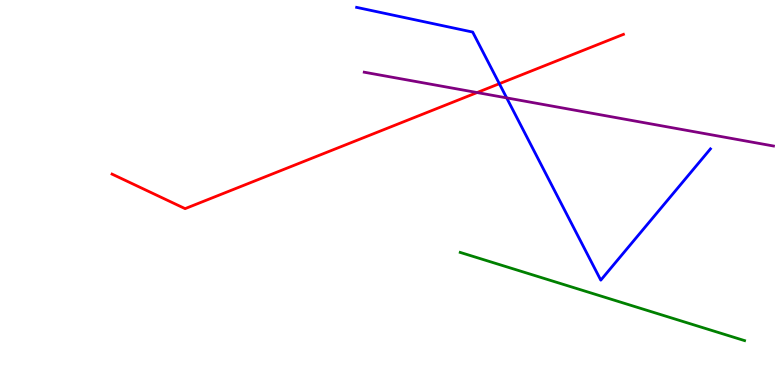[{'lines': ['blue', 'red'], 'intersections': [{'x': 6.44, 'y': 7.83}]}, {'lines': ['green', 'red'], 'intersections': []}, {'lines': ['purple', 'red'], 'intersections': [{'x': 6.16, 'y': 7.6}]}, {'lines': ['blue', 'green'], 'intersections': []}, {'lines': ['blue', 'purple'], 'intersections': [{'x': 6.54, 'y': 7.46}]}, {'lines': ['green', 'purple'], 'intersections': []}]